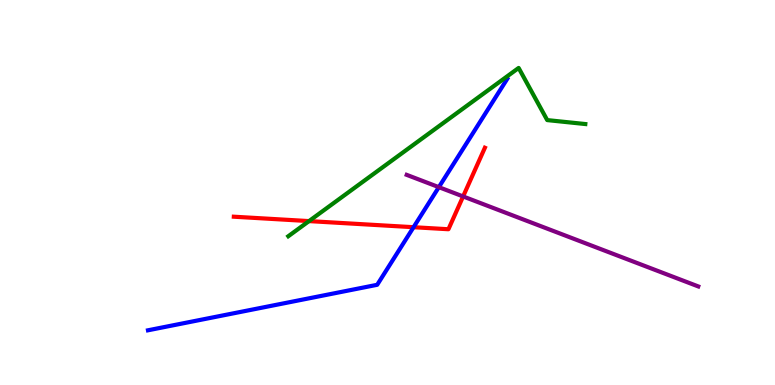[{'lines': ['blue', 'red'], 'intersections': [{'x': 5.34, 'y': 4.1}]}, {'lines': ['green', 'red'], 'intersections': [{'x': 3.99, 'y': 4.26}]}, {'lines': ['purple', 'red'], 'intersections': [{'x': 5.98, 'y': 4.9}]}, {'lines': ['blue', 'green'], 'intersections': []}, {'lines': ['blue', 'purple'], 'intersections': [{'x': 5.66, 'y': 5.14}]}, {'lines': ['green', 'purple'], 'intersections': []}]